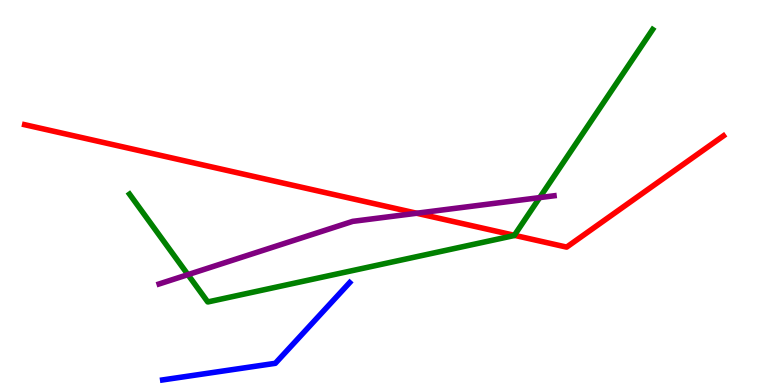[{'lines': ['blue', 'red'], 'intersections': []}, {'lines': ['green', 'red'], 'intersections': [{'x': 6.64, 'y': 3.89}]}, {'lines': ['purple', 'red'], 'intersections': [{'x': 5.38, 'y': 4.46}]}, {'lines': ['blue', 'green'], 'intersections': []}, {'lines': ['blue', 'purple'], 'intersections': []}, {'lines': ['green', 'purple'], 'intersections': [{'x': 2.43, 'y': 2.87}, {'x': 6.96, 'y': 4.87}]}]